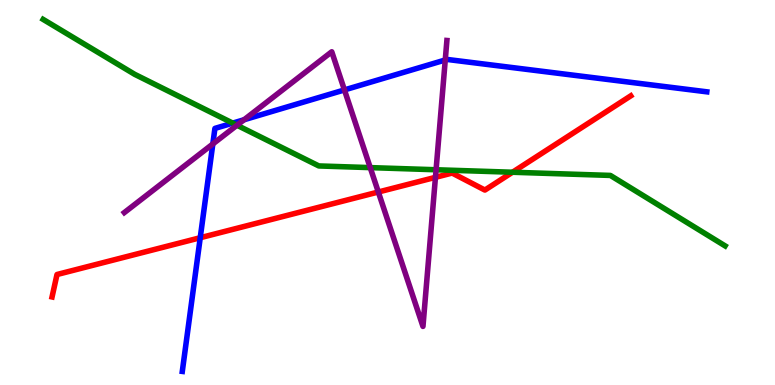[{'lines': ['blue', 'red'], 'intersections': [{'x': 2.58, 'y': 3.83}]}, {'lines': ['green', 'red'], 'intersections': [{'x': 6.61, 'y': 5.53}]}, {'lines': ['purple', 'red'], 'intersections': [{'x': 4.88, 'y': 5.01}, {'x': 5.62, 'y': 5.39}]}, {'lines': ['blue', 'green'], 'intersections': [{'x': 3.0, 'y': 6.8}]}, {'lines': ['blue', 'purple'], 'intersections': [{'x': 2.75, 'y': 6.26}, {'x': 3.15, 'y': 6.89}, {'x': 4.44, 'y': 7.66}, {'x': 5.75, 'y': 8.44}]}, {'lines': ['green', 'purple'], 'intersections': [{'x': 3.06, 'y': 6.75}, {'x': 4.78, 'y': 5.65}, {'x': 5.63, 'y': 5.59}]}]